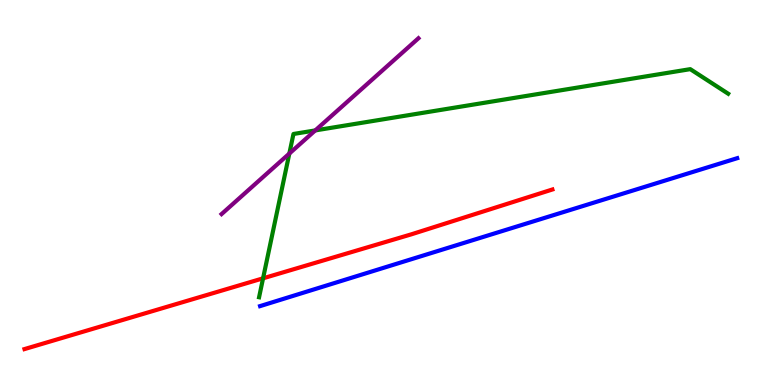[{'lines': ['blue', 'red'], 'intersections': []}, {'lines': ['green', 'red'], 'intersections': [{'x': 3.39, 'y': 2.77}]}, {'lines': ['purple', 'red'], 'intersections': []}, {'lines': ['blue', 'green'], 'intersections': []}, {'lines': ['blue', 'purple'], 'intersections': []}, {'lines': ['green', 'purple'], 'intersections': [{'x': 3.73, 'y': 6.01}, {'x': 4.07, 'y': 6.61}]}]